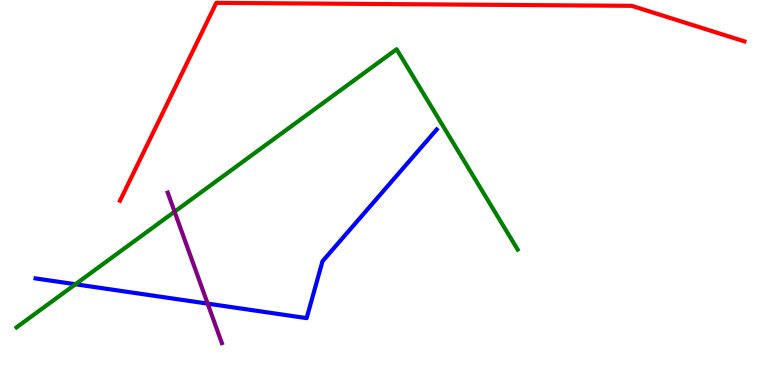[{'lines': ['blue', 'red'], 'intersections': []}, {'lines': ['green', 'red'], 'intersections': []}, {'lines': ['purple', 'red'], 'intersections': []}, {'lines': ['blue', 'green'], 'intersections': [{'x': 0.973, 'y': 2.62}]}, {'lines': ['blue', 'purple'], 'intersections': [{'x': 2.68, 'y': 2.11}]}, {'lines': ['green', 'purple'], 'intersections': [{'x': 2.25, 'y': 4.5}]}]